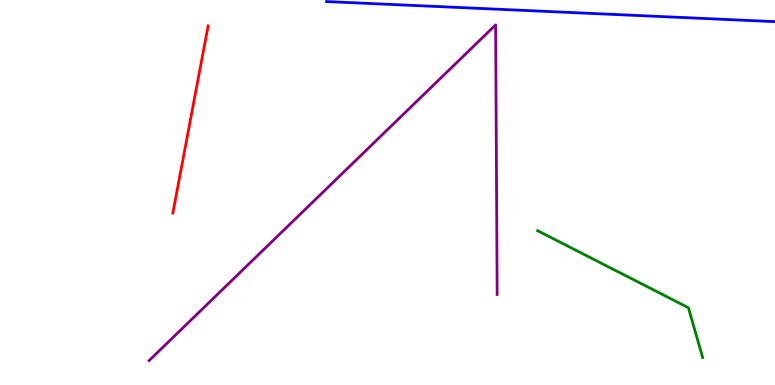[{'lines': ['blue', 'red'], 'intersections': []}, {'lines': ['green', 'red'], 'intersections': []}, {'lines': ['purple', 'red'], 'intersections': []}, {'lines': ['blue', 'green'], 'intersections': []}, {'lines': ['blue', 'purple'], 'intersections': []}, {'lines': ['green', 'purple'], 'intersections': []}]